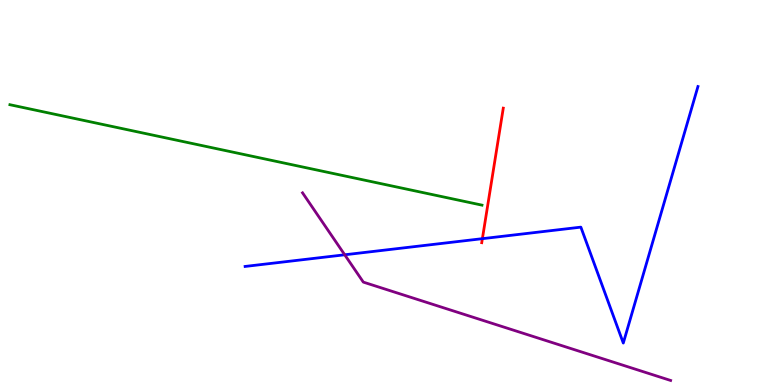[{'lines': ['blue', 'red'], 'intersections': [{'x': 6.22, 'y': 3.8}]}, {'lines': ['green', 'red'], 'intersections': []}, {'lines': ['purple', 'red'], 'intersections': []}, {'lines': ['blue', 'green'], 'intersections': []}, {'lines': ['blue', 'purple'], 'intersections': [{'x': 4.45, 'y': 3.38}]}, {'lines': ['green', 'purple'], 'intersections': []}]